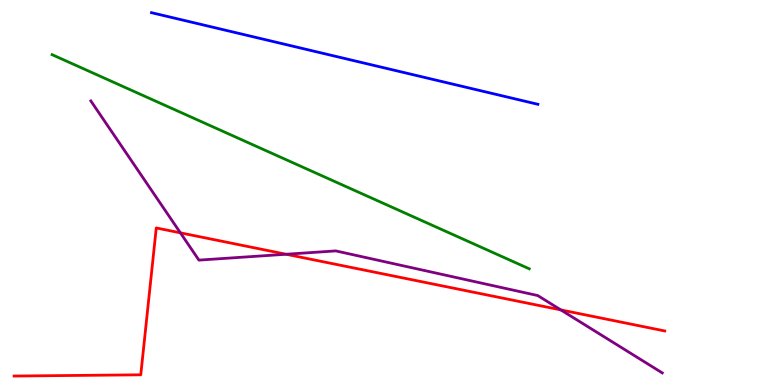[{'lines': ['blue', 'red'], 'intersections': []}, {'lines': ['green', 'red'], 'intersections': []}, {'lines': ['purple', 'red'], 'intersections': [{'x': 2.33, 'y': 3.95}, {'x': 3.69, 'y': 3.4}, {'x': 7.24, 'y': 1.95}]}, {'lines': ['blue', 'green'], 'intersections': []}, {'lines': ['blue', 'purple'], 'intersections': []}, {'lines': ['green', 'purple'], 'intersections': []}]